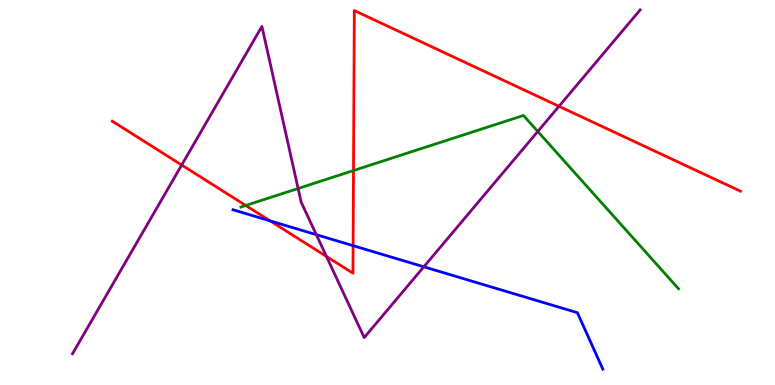[{'lines': ['blue', 'red'], 'intersections': [{'x': 3.49, 'y': 4.26}, {'x': 4.56, 'y': 3.62}]}, {'lines': ['green', 'red'], 'intersections': [{'x': 3.17, 'y': 4.66}, {'x': 4.56, 'y': 5.57}]}, {'lines': ['purple', 'red'], 'intersections': [{'x': 2.34, 'y': 5.71}, {'x': 4.21, 'y': 3.34}, {'x': 7.21, 'y': 7.24}]}, {'lines': ['blue', 'green'], 'intersections': []}, {'lines': ['blue', 'purple'], 'intersections': [{'x': 4.08, 'y': 3.9}, {'x': 5.47, 'y': 3.07}]}, {'lines': ['green', 'purple'], 'intersections': [{'x': 3.85, 'y': 5.1}, {'x': 6.94, 'y': 6.59}]}]